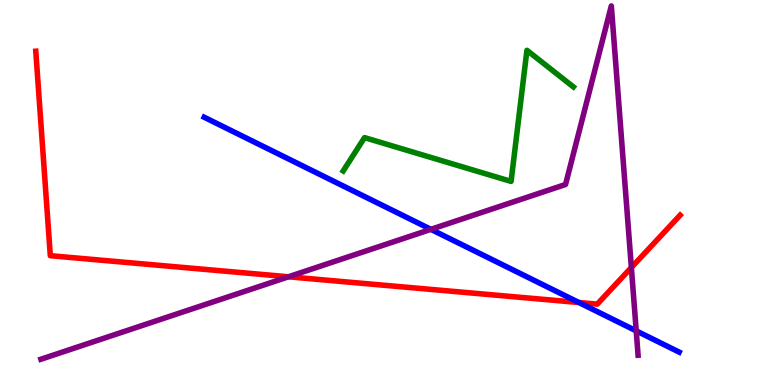[{'lines': ['blue', 'red'], 'intersections': [{'x': 7.47, 'y': 2.14}]}, {'lines': ['green', 'red'], 'intersections': []}, {'lines': ['purple', 'red'], 'intersections': [{'x': 3.72, 'y': 2.81}, {'x': 8.15, 'y': 3.05}]}, {'lines': ['blue', 'green'], 'intersections': []}, {'lines': ['blue', 'purple'], 'intersections': [{'x': 5.56, 'y': 4.04}, {'x': 8.21, 'y': 1.41}]}, {'lines': ['green', 'purple'], 'intersections': []}]